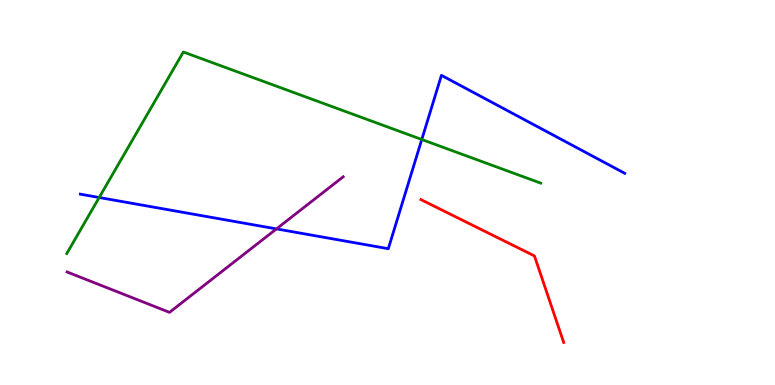[{'lines': ['blue', 'red'], 'intersections': []}, {'lines': ['green', 'red'], 'intersections': []}, {'lines': ['purple', 'red'], 'intersections': []}, {'lines': ['blue', 'green'], 'intersections': [{'x': 1.28, 'y': 4.87}, {'x': 5.44, 'y': 6.38}]}, {'lines': ['blue', 'purple'], 'intersections': [{'x': 3.57, 'y': 4.05}]}, {'lines': ['green', 'purple'], 'intersections': []}]